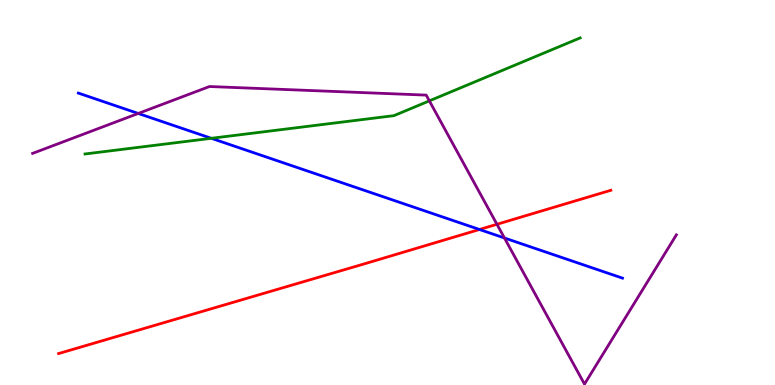[{'lines': ['blue', 'red'], 'intersections': [{'x': 6.19, 'y': 4.04}]}, {'lines': ['green', 'red'], 'intersections': []}, {'lines': ['purple', 'red'], 'intersections': [{'x': 6.41, 'y': 4.17}]}, {'lines': ['blue', 'green'], 'intersections': [{'x': 2.73, 'y': 6.41}]}, {'lines': ['blue', 'purple'], 'intersections': [{'x': 1.78, 'y': 7.05}, {'x': 6.51, 'y': 3.82}]}, {'lines': ['green', 'purple'], 'intersections': [{'x': 5.54, 'y': 7.38}]}]